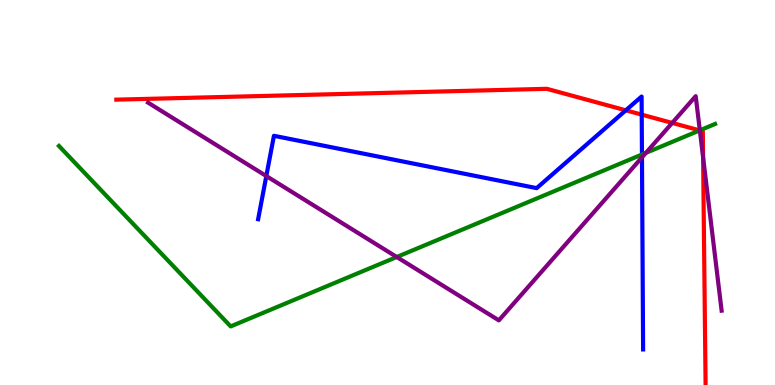[{'lines': ['blue', 'red'], 'intersections': [{'x': 8.08, 'y': 7.13}, {'x': 8.28, 'y': 7.02}]}, {'lines': ['green', 'red'], 'intersections': [{'x': 9.03, 'y': 6.61}]}, {'lines': ['purple', 'red'], 'intersections': [{'x': 8.67, 'y': 6.81}, {'x': 9.03, 'y': 6.61}, {'x': 9.07, 'y': 5.91}]}, {'lines': ['blue', 'green'], 'intersections': [{'x': 8.28, 'y': 5.99}]}, {'lines': ['blue', 'purple'], 'intersections': [{'x': 3.44, 'y': 5.43}, {'x': 8.28, 'y': 5.91}]}, {'lines': ['green', 'purple'], 'intersections': [{'x': 5.12, 'y': 3.32}, {'x': 8.33, 'y': 6.03}, {'x': 9.03, 'y': 6.61}]}]